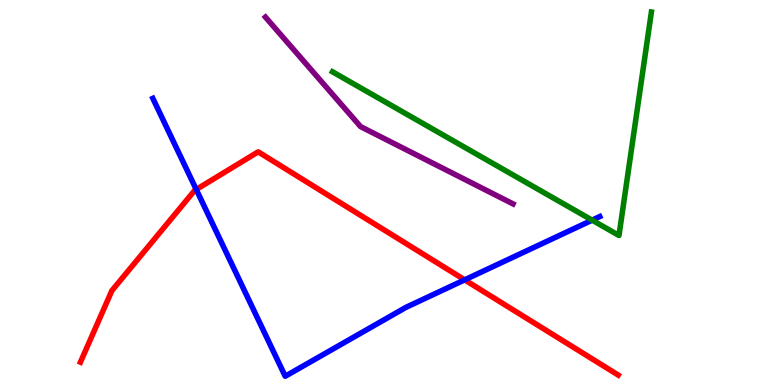[{'lines': ['blue', 'red'], 'intersections': [{'x': 2.53, 'y': 5.08}, {'x': 6.0, 'y': 2.73}]}, {'lines': ['green', 'red'], 'intersections': []}, {'lines': ['purple', 'red'], 'intersections': []}, {'lines': ['blue', 'green'], 'intersections': [{'x': 7.64, 'y': 4.28}]}, {'lines': ['blue', 'purple'], 'intersections': []}, {'lines': ['green', 'purple'], 'intersections': []}]